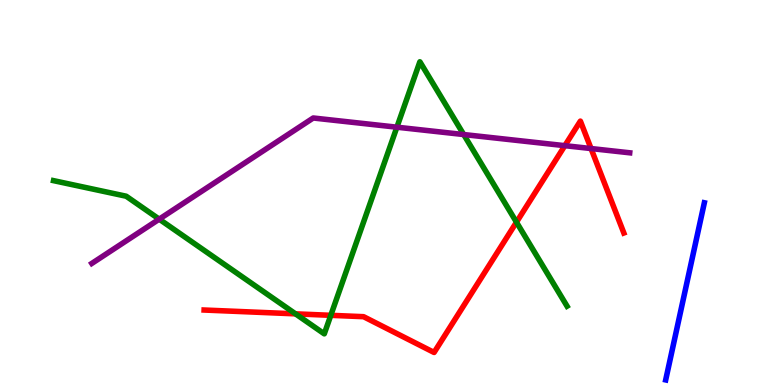[{'lines': ['blue', 'red'], 'intersections': []}, {'lines': ['green', 'red'], 'intersections': [{'x': 3.81, 'y': 1.85}, {'x': 4.27, 'y': 1.81}, {'x': 6.66, 'y': 4.23}]}, {'lines': ['purple', 'red'], 'intersections': [{'x': 7.29, 'y': 6.22}, {'x': 7.63, 'y': 6.14}]}, {'lines': ['blue', 'green'], 'intersections': []}, {'lines': ['blue', 'purple'], 'intersections': []}, {'lines': ['green', 'purple'], 'intersections': [{'x': 2.05, 'y': 4.31}, {'x': 5.12, 'y': 6.7}, {'x': 5.98, 'y': 6.51}]}]